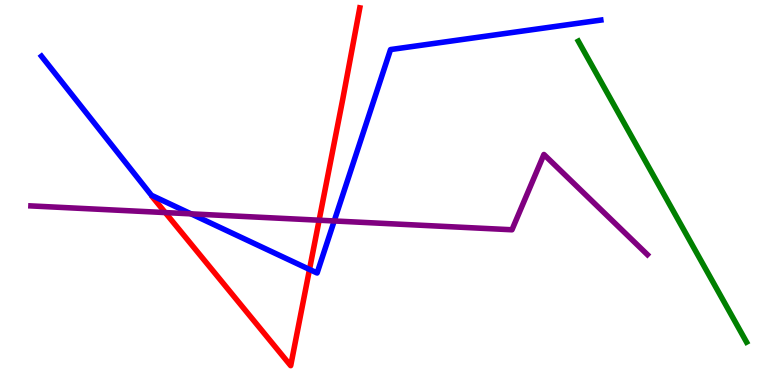[{'lines': ['blue', 'red'], 'intersections': [{'x': 3.99, 'y': 3.0}]}, {'lines': ['green', 'red'], 'intersections': []}, {'lines': ['purple', 'red'], 'intersections': [{'x': 2.13, 'y': 4.48}, {'x': 4.12, 'y': 4.28}]}, {'lines': ['blue', 'green'], 'intersections': []}, {'lines': ['blue', 'purple'], 'intersections': [{'x': 2.47, 'y': 4.45}, {'x': 4.31, 'y': 4.26}]}, {'lines': ['green', 'purple'], 'intersections': []}]